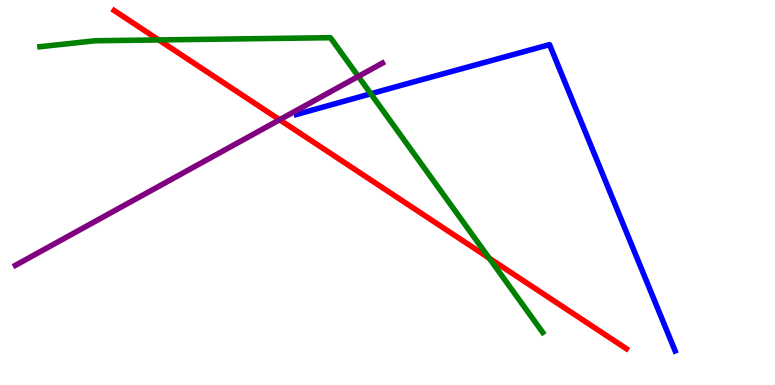[{'lines': ['blue', 'red'], 'intersections': []}, {'lines': ['green', 'red'], 'intersections': [{'x': 2.05, 'y': 8.96}, {'x': 6.31, 'y': 3.29}]}, {'lines': ['purple', 'red'], 'intersections': [{'x': 3.61, 'y': 6.89}]}, {'lines': ['blue', 'green'], 'intersections': [{'x': 4.78, 'y': 7.56}]}, {'lines': ['blue', 'purple'], 'intersections': []}, {'lines': ['green', 'purple'], 'intersections': [{'x': 4.62, 'y': 8.02}]}]